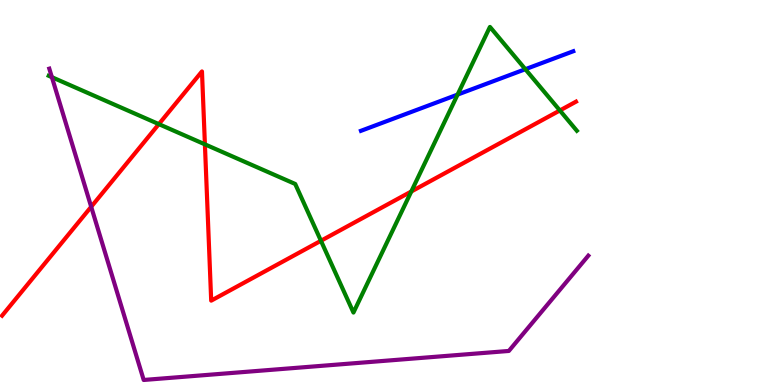[{'lines': ['blue', 'red'], 'intersections': []}, {'lines': ['green', 'red'], 'intersections': [{'x': 2.05, 'y': 6.78}, {'x': 2.64, 'y': 6.25}, {'x': 4.14, 'y': 3.75}, {'x': 5.31, 'y': 5.03}, {'x': 7.22, 'y': 7.13}]}, {'lines': ['purple', 'red'], 'intersections': [{'x': 1.18, 'y': 4.63}]}, {'lines': ['blue', 'green'], 'intersections': [{'x': 5.9, 'y': 7.54}, {'x': 6.78, 'y': 8.2}]}, {'lines': ['blue', 'purple'], 'intersections': []}, {'lines': ['green', 'purple'], 'intersections': [{'x': 0.669, 'y': 8.0}]}]